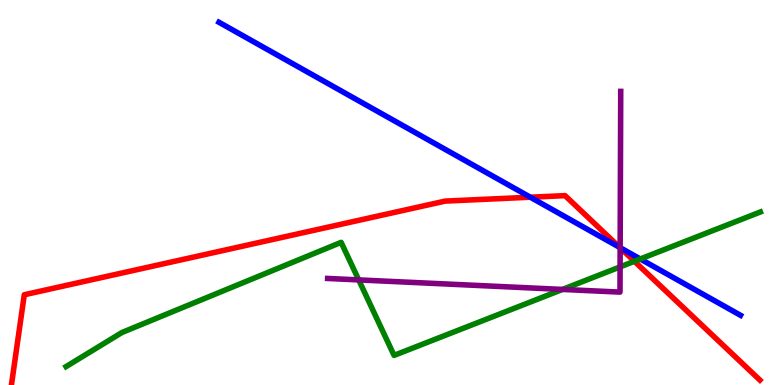[{'lines': ['blue', 'red'], 'intersections': [{'x': 6.84, 'y': 4.88}, {'x': 8.0, 'y': 3.57}]}, {'lines': ['green', 'red'], 'intersections': [{'x': 8.19, 'y': 3.21}]}, {'lines': ['purple', 'red'], 'intersections': [{'x': 8.0, 'y': 3.56}]}, {'lines': ['blue', 'green'], 'intersections': [{'x': 8.26, 'y': 3.27}]}, {'lines': ['blue', 'purple'], 'intersections': [{'x': 8.0, 'y': 3.57}]}, {'lines': ['green', 'purple'], 'intersections': [{'x': 4.63, 'y': 2.73}, {'x': 7.26, 'y': 2.48}, {'x': 8.0, 'y': 3.07}]}]